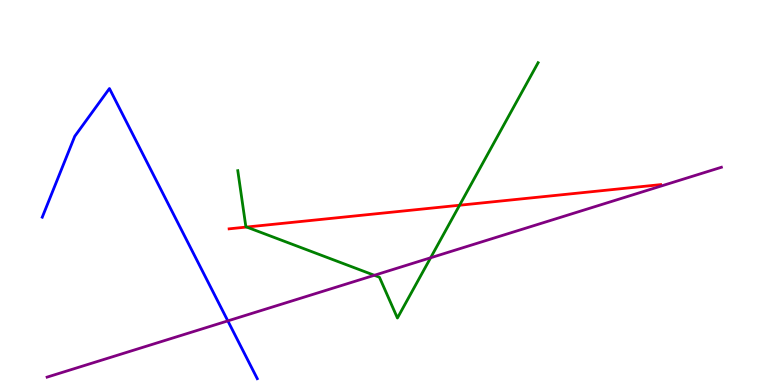[{'lines': ['blue', 'red'], 'intersections': []}, {'lines': ['green', 'red'], 'intersections': [{'x': 3.18, 'y': 4.1}, {'x': 5.93, 'y': 4.67}]}, {'lines': ['purple', 'red'], 'intersections': []}, {'lines': ['blue', 'green'], 'intersections': []}, {'lines': ['blue', 'purple'], 'intersections': [{'x': 2.94, 'y': 1.67}]}, {'lines': ['green', 'purple'], 'intersections': [{'x': 4.83, 'y': 2.85}, {'x': 5.56, 'y': 3.3}]}]